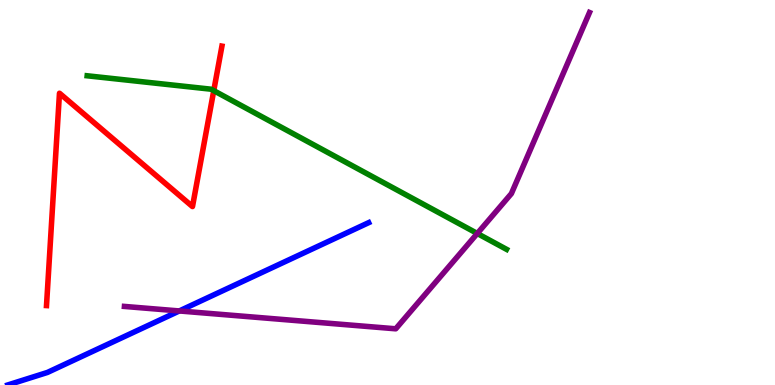[{'lines': ['blue', 'red'], 'intersections': []}, {'lines': ['green', 'red'], 'intersections': [{'x': 2.76, 'y': 7.65}]}, {'lines': ['purple', 'red'], 'intersections': []}, {'lines': ['blue', 'green'], 'intersections': []}, {'lines': ['blue', 'purple'], 'intersections': [{'x': 2.31, 'y': 1.92}]}, {'lines': ['green', 'purple'], 'intersections': [{'x': 6.16, 'y': 3.94}]}]